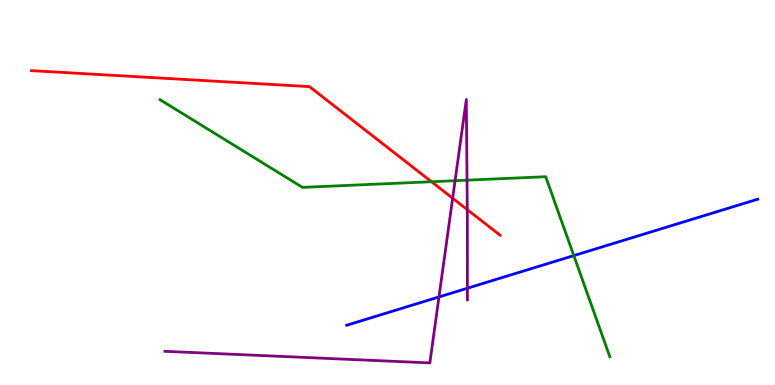[{'lines': ['blue', 'red'], 'intersections': []}, {'lines': ['green', 'red'], 'intersections': [{'x': 5.57, 'y': 5.28}]}, {'lines': ['purple', 'red'], 'intersections': [{'x': 5.84, 'y': 4.85}, {'x': 6.03, 'y': 4.56}]}, {'lines': ['blue', 'green'], 'intersections': [{'x': 7.4, 'y': 3.36}]}, {'lines': ['blue', 'purple'], 'intersections': [{'x': 5.66, 'y': 2.29}, {'x': 6.03, 'y': 2.51}]}, {'lines': ['green', 'purple'], 'intersections': [{'x': 5.87, 'y': 5.31}, {'x': 6.03, 'y': 5.32}]}]